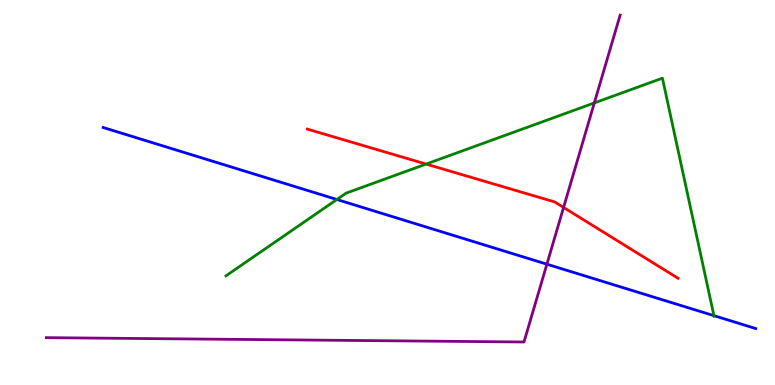[{'lines': ['blue', 'red'], 'intersections': []}, {'lines': ['green', 'red'], 'intersections': [{'x': 5.5, 'y': 5.74}]}, {'lines': ['purple', 'red'], 'intersections': [{'x': 7.27, 'y': 4.61}]}, {'lines': ['blue', 'green'], 'intersections': [{'x': 4.35, 'y': 4.82}, {'x': 9.21, 'y': 1.8}]}, {'lines': ['blue', 'purple'], 'intersections': [{'x': 7.06, 'y': 3.14}]}, {'lines': ['green', 'purple'], 'intersections': [{'x': 7.67, 'y': 7.33}]}]